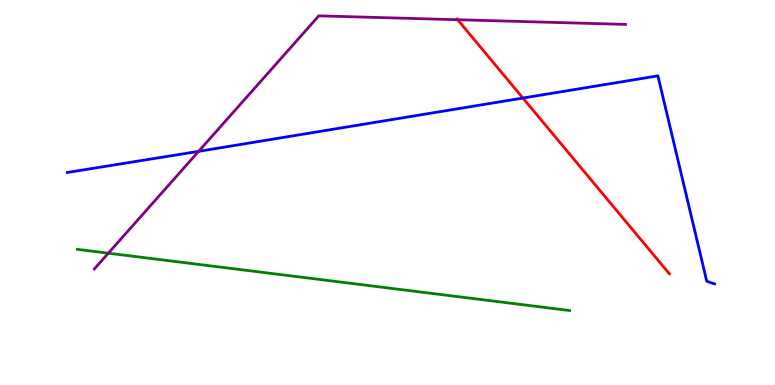[{'lines': ['blue', 'red'], 'intersections': [{'x': 6.75, 'y': 7.45}]}, {'lines': ['green', 'red'], 'intersections': []}, {'lines': ['purple', 'red'], 'intersections': [{'x': 5.91, 'y': 9.49}]}, {'lines': ['blue', 'green'], 'intersections': []}, {'lines': ['blue', 'purple'], 'intersections': [{'x': 2.56, 'y': 6.07}]}, {'lines': ['green', 'purple'], 'intersections': [{'x': 1.4, 'y': 3.42}]}]